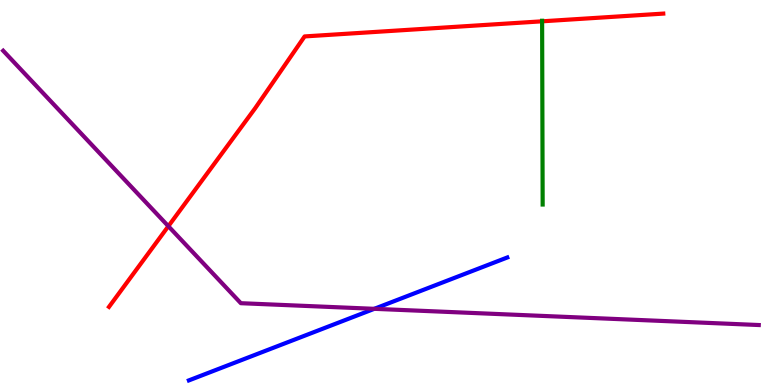[{'lines': ['blue', 'red'], 'intersections': []}, {'lines': ['green', 'red'], 'intersections': [{'x': 7.0, 'y': 9.45}]}, {'lines': ['purple', 'red'], 'intersections': [{'x': 2.17, 'y': 4.12}]}, {'lines': ['blue', 'green'], 'intersections': []}, {'lines': ['blue', 'purple'], 'intersections': [{'x': 4.83, 'y': 1.98}]}, {'lines': ['green', 'purple'], 'intersections': []}]